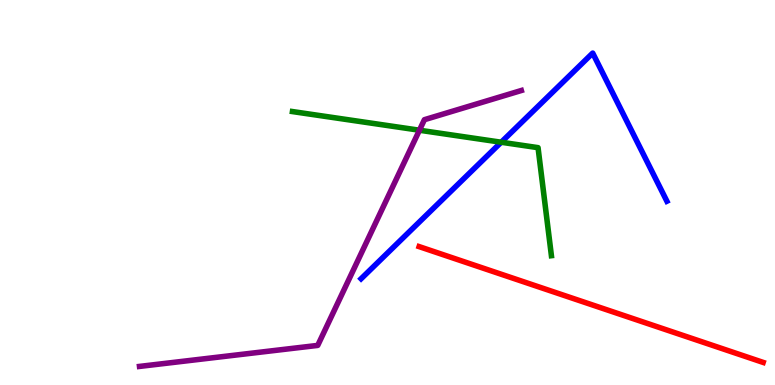[{'lines': ['blue', 'red'], 'intersections': []}, {'lines': ['green', 'red'], 'intersections': []}, {'lines': ['purple', 'red'], 'intersections': []}, {'lines': ['blue', 'green'], 'intersections': [{'x': 6.47, 'y': 6.31}]}, {'lines': ['blue', 'purple'], 'intersections': []}, {'lines': ['green', 'purple'], 'intersections': [{'x': 5.41, 'y': 6.62}]}]